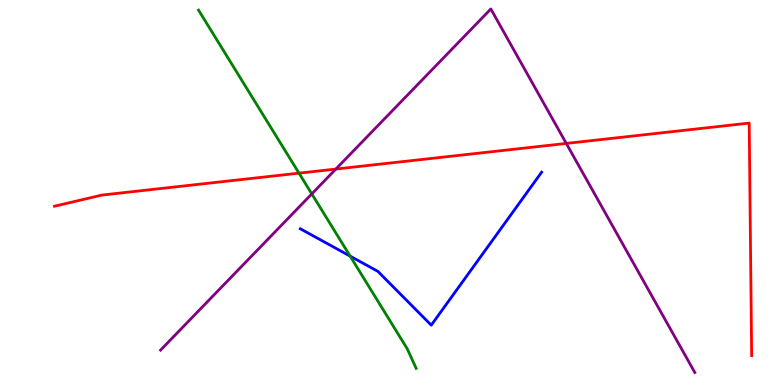[{'lines': ['blue', 'red'], 'intersections': []}, {'lines': ['green', 'red'], 'intersections': [{'x': 3.86, 'y': 5.5}]}, {'lines': ['purple', 'red'], 'intersections': [{'x': 4.33, 'y': 5.61}, {'x': 7.31, 'y': 6.27}]}, {'lines': ['blue', 'green'], 'intersections': [{'x': 4.52, 'y': 3.35}]}, {'lines': ['blue', 'purple'], 'intersections': []}, {'lines': ['green', 'purple'], 'intersections': [{'x': 4.02, 'y': 4.96}]}]